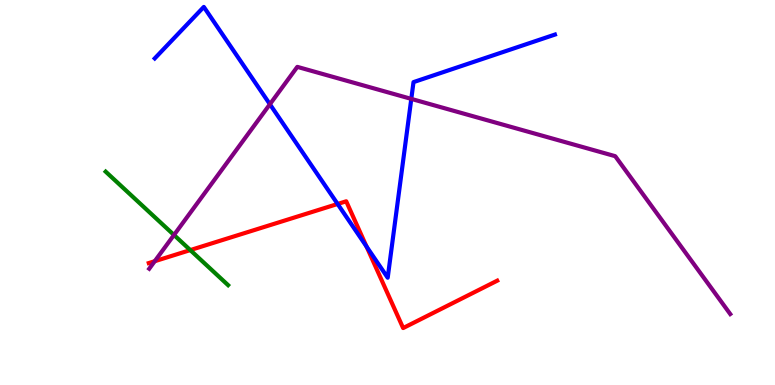[{'lines': ['blue', 'red'], 'intersections': [{'x': 4.36, 'y': 4.7}, {'x': 4.73, 'y': 3.6}]}, {'lines': ['green', 'red'], 'intersections': [{'x': 2.46, 'y': 3.5}]}, {'lines': ['purple', 'red'], 'intersections': [{'x': 2.0, 'y': 3.22}]}, {'lines': ['blue', 'green'], 'intersections': []}, {'lines': ['blue', 'purple'], 'intersections': [{'x': 3.48, 'y': 7.29}, {'x': 5.31, 'y': 7.43}]}, {'lines': ['green', 'purple'], 'intersections': [{'x': 2.24, 'y': 3.9}]}]